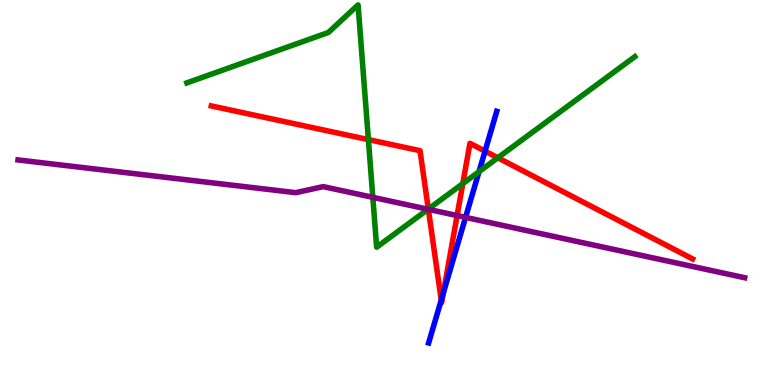[{'lines': ['blue', 'red'], 'intersections': [{'x': 5.69, 'y': 2.21}, {'x': 5.72, 'y': 2.39}, {'x': 6.26, 'y': 6.07}]}, {'lines': ['green', 'red'], 'intersections': [{'x': 4.75, 'y': 6.37}, {'x': 5.53, 'y': 4.57}, {'x': 5.97, 'y': 5.23}, {'x': 6.42, 'y': 5.9}]}, {'lines': ['purple', 'red'], 'intersections': [{'x': 5.53, 'y': 4.56}, {'x': 5.9, 'y': 4.4}]}, {'lines': ['blue', 'green'], 'intersections': [{'x': 6.18, 'y': 5.54}]}, {'lines': ['blue', 'purple'], 'intersections': [{'x': 6.01, 'y': 4.35}]}, {'lines': ['green', 'purple'], 'intersections': [{'x': 4.81, 'y': 4.87}, {'x': 5.52, 'y': 4.56}]}]